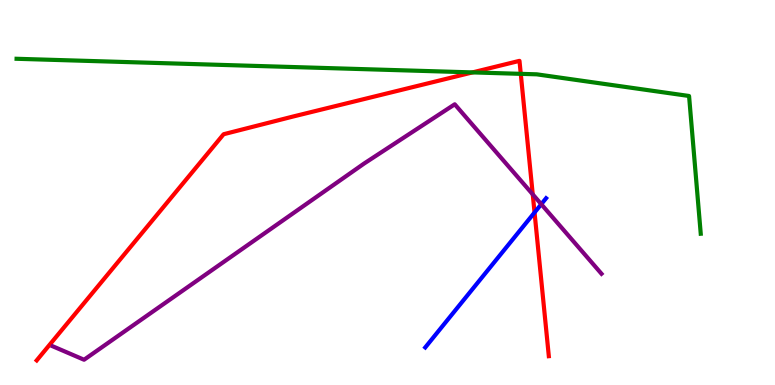[{'lines': ['blue', 'red'], 'intersections': [{'x': 6.9, 'y': 4.48}]}, {'lines': ['green', 'red'], 'intersections': [{'x': 6.1, 'y': 8.12}, {'x': 6.72, 'y': 8.08}]}, {'lines': ['purple', 'red'], 'intersections': [{'x': 6.87, 'y': 4.95}]}, {'lines': ['blue', 'green'], 'intersections': []}, {'lines': ['blue', 'purple'], 'intersections': [{'x': 6.98, 'y': 4.7}]}, {'lines': ['green', 'purple'], 'intersections': []}]